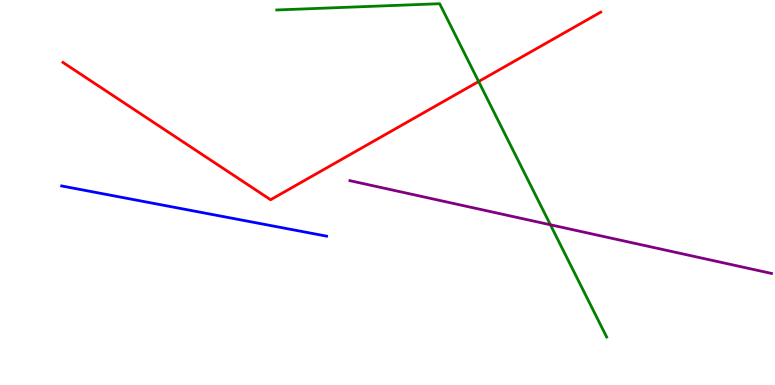[{'lines': ['blue', 'red'], 'intersections': []}, {'lines': ['green', 'red'], 'intersections': [{'x': 6.18, 'y': 7.88}]}, {'lines': ['purple', 'red'], 'intersections': []}, {'lines': ['blue', 'green'], 'intersections': []}, {'lines': ['blue', 'purple'], 'intersections': []}, {'lines': ['green', 'purple'], 'intersections': [{'x': 7.1, 'y': 4.16}]}]